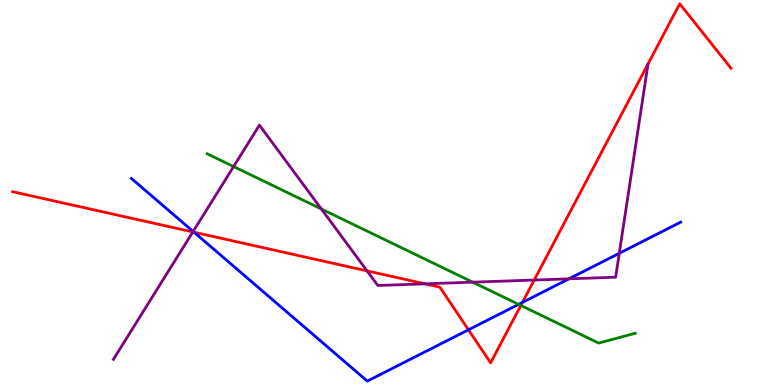[{'lines': ['blue', 'red'], 'intersections': [{'x': 2.5, 'y': 3.97}, {'x': 6.04, 'y': 1.43}, {'x': 6.74, 'y': 2.14}]}, {'lines': ['green', 'red'], 'intersections': [{'x': 6.72, 'y': 2.07}]}, {'lines': ['purple', 'red'], 'intersections': [{'x': 2.49, 'y': 3.98}, {'x': 4.74, 'y': 2.96}, {'x': 5.48, 'y': 2.63}, {'x': 6.89, 'y': 2.73}]}, {'lines': ['blue', 'green'], 'intersections': [{'x': 6.69, 'y': 2.09}]}, {'lines': ['blue', 'purple'], 'intersections': [{'x': 2.49, 'y': 3.99}, {'x': 7.34, 'y': 2.76}, {'x': 7.99, 'y': 3.42}]}, {'lines': ['green', 'purple'], 'intersections': [{'x': 3.01, 'y': 5.67}, {'x': 4.15, 'y': 4.57}, {'x': 6.1, 'y': 2.67}]}]